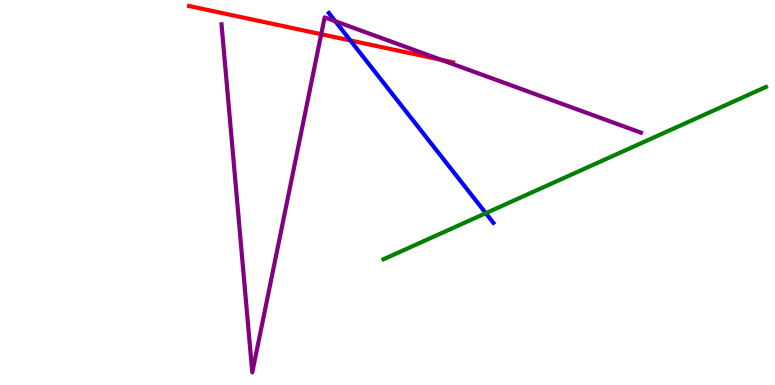[{'lines': ['blue', 'red'], 'intersections': [{'x': 4.52, 'y': 8.95}]}, {'lines': ['green', 'red'], 'intersections': []}, {'lines': ['purple', 'red'], 'intersections': [{'x': 4.14, 'y': 9.11}, {'x': 5.69, 'y': 8.45}]}, {'lines': ['blue', 'green'], 'intersections': [{'x': 6.27, 'y': 4.46}]}, {'lines': ['blue', 'purple'], 'intersections': [{'x': 4.33, 'y': 9.45}]}, {'lines': ['green', 'purple'], 'intersections': []}]